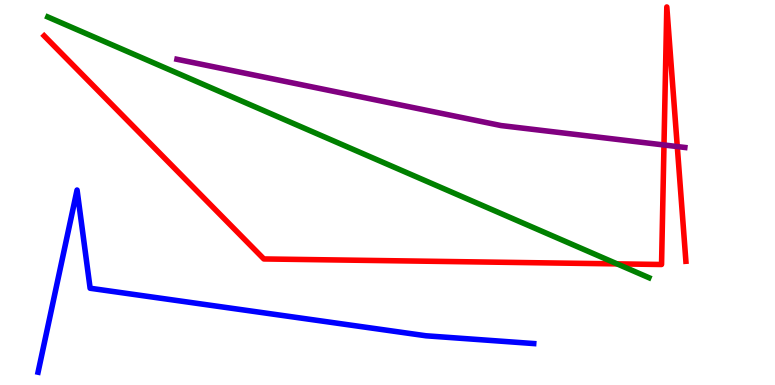[{'lines': ['blue', 'red'], 'intersections': []}, {'lines': ['green', 'red'], 'intersections': [{'x': 7.96, 'y': 3.15}]}, {'lines': ['purple', 'red'], 'intersections': [{'x': 8.57, 'y': 6.23}, {'x': 8.74, 'y': 6.19}]}, {'lines': ['blue', 'green'], 'intersections': []}, {'lines': ['blue', 'purple'], 'intersections': []}, {'lines': ['green', 'purple'], 'intersections': []}]